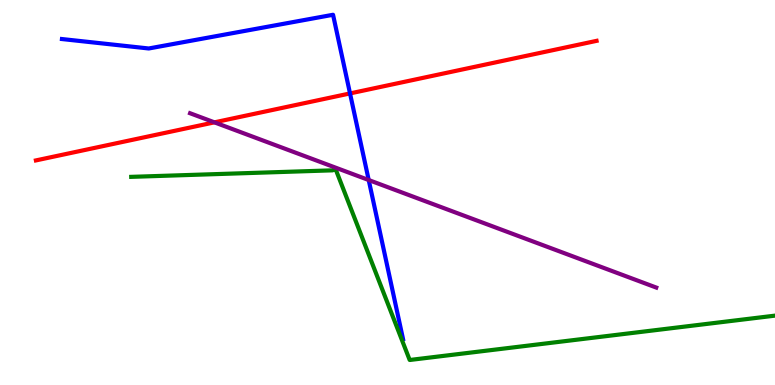[{'lines': ['blue', 'red'], 'intersections': [{'x': 4.52, 'y': 7.57}]}, {'lines': ['green', 'red'], 'intersections': []}, {'lines': ['purple', 'red'], 'intersections': [{'x': 2.77, 'y': 6.82}]}, {'lines': ['blue', 'green'], 'intersections': []}, {'lines': ['blue', 'purple'], 'intersections': [{'x': 4.76, 'y': 5.32}]}, {'lines': ['green', 'purple'], 'intersections': []}]